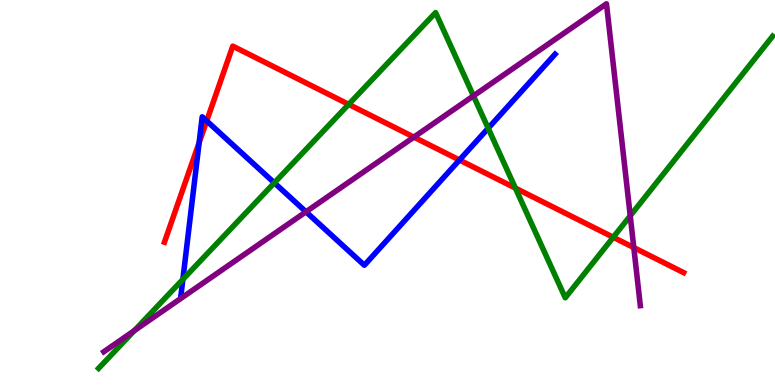[{'lines': ['blue', 'red'], 'intersections': [{'x': 2.57, 'y': 6.29}, {'x': 2.67, 'y': 6.86}, {'x': 5.93, 'y': 5.84}]}, {'lines': ['green', 'red'], 'intersections': [{'x': 4.5, 'y': 7.29}, {'x': 6.65, 'y': 5.11}, {'x': 7.91, 'y': 3.84}]}, {'lines': ['purple', 'red'], 'intersections': [{'x': 5.34, 'y': 6.44}, {'x': 8.18, 'y': 3.57}]}, {'lines': ['blue', 'green'], 'intersections': [{'x': 2.36, 'y': 2.74}, {'x': 3.54, 'y': 5.25}, {'x': 6.3, 'y': 6.67}]}, {'lines': ['blue', 'purple'], 'intersections': [{'x': 3.95, 'y': 4.5}]}, {'lines': ['green', 'purple'], 'intersections': [{'x': 1.73, 'y': 1.41}, {'x': 6.11, 'y': 7.51}, {'x': 8.13, 'y': 4.39}]}]